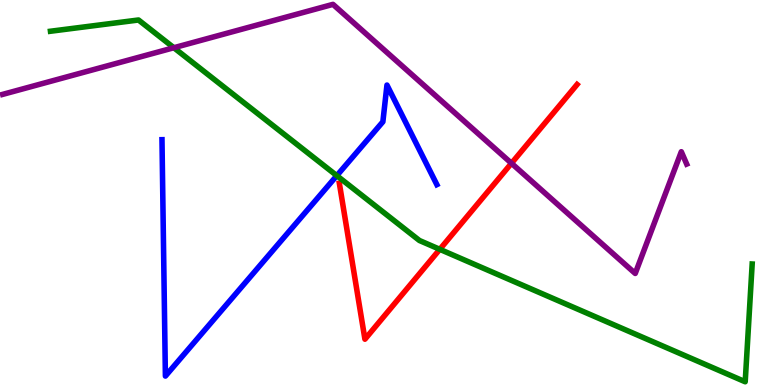[{'lines': ['blue', 'red'], 'intersections': []}, {'lines': ['green', 'red'], 'intersections': [{'x': 5.67, 'y': 3.52}]}, {'lines': ['purple', 'red'], 'intersections': [{'x': 6.6, 'y': 5.76}]}, {'lines': ['blue', 'green'], 'intersections': [{'x': 4.35, 'y': 5.44}]}, {'lines': ['blue', 'purple'], 'intersections': []}, {'lines': ['green', 'purple'], 'intersections': [{'x': 2.24, 'y': 8.76}]}]